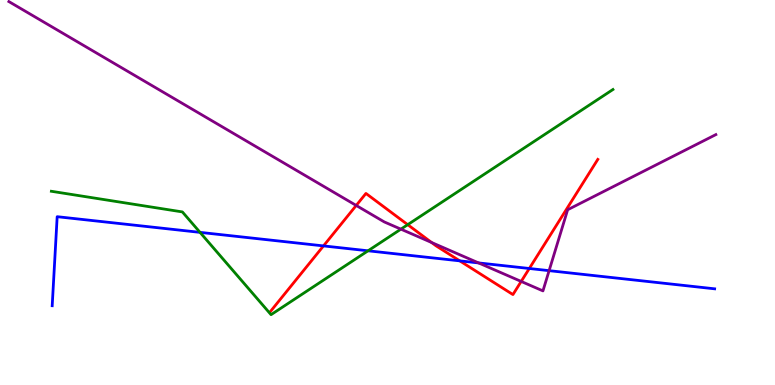[{'lines': ['blue', 'red'], 'intersections': [{'x': 4.17, 'y': 3.61}, {'x': 5.93, 'y': 3.22}, {'x': 6.83, 'y': 3.03}]}, {'lines': ['green', 'red'], 'intersections': [{'x': 5.26, 'y': 4.16}]}, {'lines': ['purple', 'red'], 'intersections': [{'x': 4.6, 'y': 4.66}, {'x': 5.57, 'y': 3.7}, {'x': 6.72, 'y': 2.69}]}, {'lines': ['blue', 'green'], 'intersections': [{'x': 2.58, 'y': 3.96}, {'x': 4.75, 'y': 3.49}]}, {'lines': ['blue', 'purple'], 'intersections': [{'x': 6.18, 'y': 3.17}, {'x': 7.09, 'y': 2.97}]}, {'lines': ['green', 'purple'], 'intersections': [{'x': 5.17, 'y': 4.05}]}]